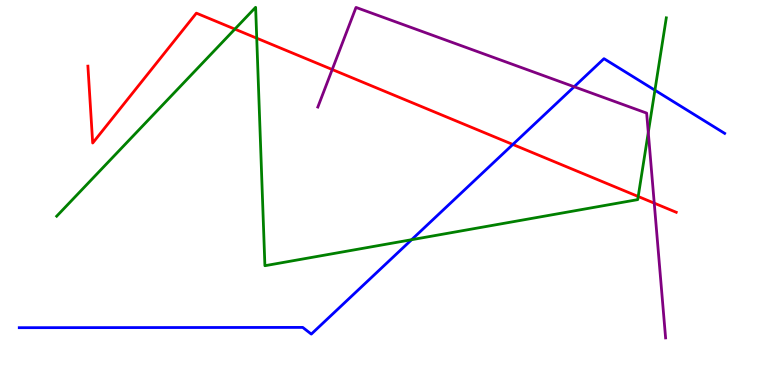[{'lines': ['blue', 'red'], 'intersections': [{'x': 6.62, 'y': 6.25}]}, {'lines': ['green', 'red'], 'intersections': [{'x': 3.03, 'y': 9.24}, {'x': 3.31, 'y': 9.01}, {'x': 8.23, 'y': 4.9}]}, {'lines': ['purple', 'red'], 'intersections': [{'x': 4.29, 'y': 8.19}, {'x': 8.44, 'y': 4.72}]}, {'lines': ['blue', 'green'], 'intersections': [{'x': 5.31, 'y': 3.77}, {'x': 8.45, 'y': 7.66}]}, {'lines': ['blue', 'purple'], 'intersections': [{'x': 7.41, 'y': 7.75}]}, {'lines': ['green', 'purple'], 'intersections': [{'x': 8.36, 'y': 6.56}]}]